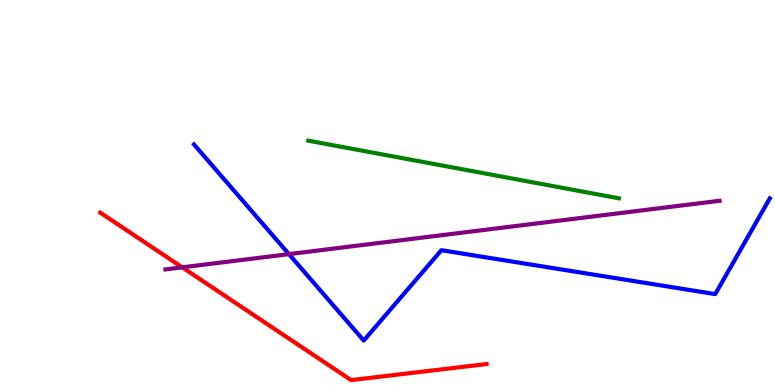[{'lines': ['blue', 'red'], 'intersections': []}, {'lines': ['green', 'red'], 'intersections': []}, {'lines': ['purple', 'red'], 'intersections': [{'x': 2.35, 'y': 3.06}]}, {'lines': ['blue', 'green'], 'intersections': []}, {'lines': ['blue', 'purple'], 'intersections': [{'x': 3.73, 'y': 3.4}]}, {'lines': ['green', 'purple'], 'intersections': []}]